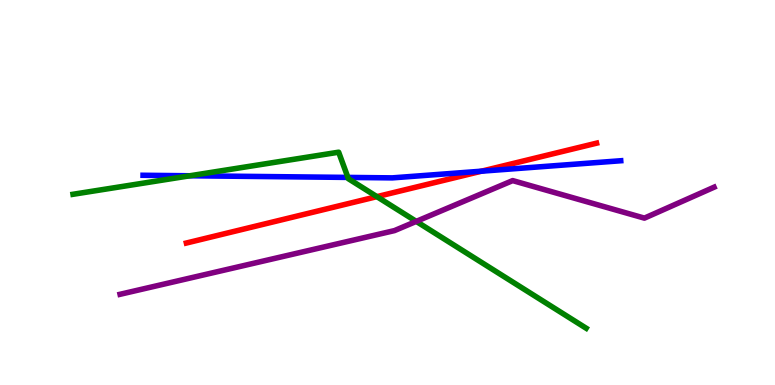[{'lines': ['blue', 'red'], 'intersections': [{'x': 6.21, 'y': 5.55}]}, {'lines': ['green', 'red'], 'intersections': [{'x': 4.86, 'y': 4.89}]}, {'lines': ['purple', 'red'], 'intersections': []}, {'lines': ['blue', 'green'], 'intersections': [{'x': 2.45, 'y': 5.43}, {'x': 4.49, 'y': 5.39}]}, {'lines': ['blue', 'purple'], 'intersections': []}, {'lines': ['green', 'purple'], 'intersections': [{'x': 5.37, 'y': 4.25}]}]